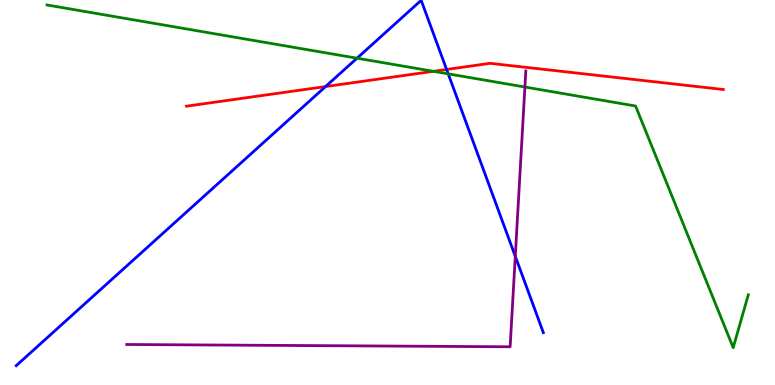[{'lines': ['blue', 'red'], 'intersections': [{'x': 4.2, 'y': 7.75}, {'x': 5.76, 'y': 8.2}]}, {'lines': ['green', 'red'], 'intersections': [{'x': 5.59, 'y': 8.15}]}, {'lines': ['purple', 'red'], 'intersections': []}, {'lines': ['blue', 'green'], 'intersections': [{'x': 4.61, 'y': 8.49}, {'x': 5.78, 'y': 8.08}]}, {'lines': ['blue', 'purple'], 'intersections': [{'x': 6.65, 'y': 3.34}]}, {'lines': ['green', 'purple'], 'intersections': [{'x': 6.77, 'y': 7.74}]}]